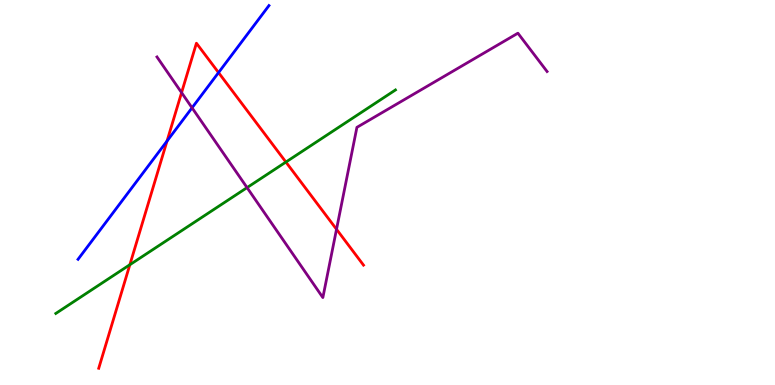[{'lines': ['blue', 'red'], 'intersections': [{'x': 2.16, 'y': 6.34}, {'x': 2.82, 'y': 8.11}]}, {'lines': ['green', 'red'], 'intersections': [{'x': 1.68, 'y': 3.12}, {'x': 3.69, 'y': 5.79}]}, {'lines': ['purple', 'red'], 'intersections': [{'x': 2.34, 'y': 7.59}, {'x': 4.34, 'y': 4.04}]}, {'lines': ['blue', 'green'], 'intersections': []}, {'lines': ['blue', 'purple'], 'intersections': [{'x': 2.48, 'y': 7.2}]}, {'lines': ['green', 'purple'], 'intersections': [{'x': 3.19, 'y': 5.13}]}]